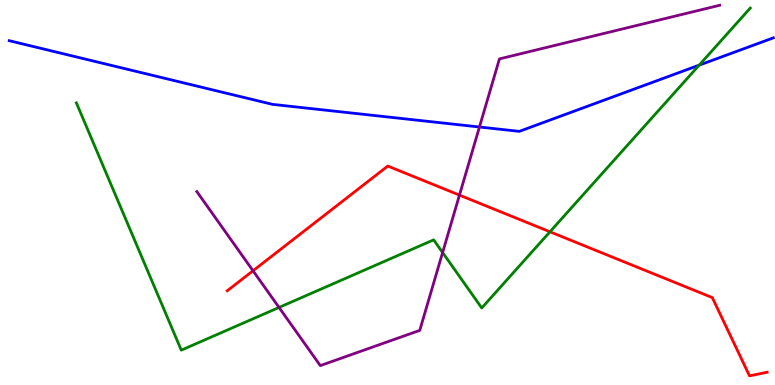[{'lines': ['blue', 'red'], 'intersections': []}, {'lines': ['green', 'red'], 'intersections': [{'x': 7.1, 'y': 3.98}]}, {'lines': ['purple', 'red'], 'intersections': [{'x': 3.26, 'y': 2.97}, {'x': 5.93, 'y': 4.93}]}, {'lines': ['blue', 'green'], 'intersections': [{'x': 9.02, 'y': 8.31}]}, {'lines': ['blue', 'purple'], 'intersections': [{'x': 6.19, 'y': 6.7}]}, {'lines': ['green', 'purple'], 'intersections': [{'x': 3.6, 'y': 2.01}, {'x': 5.71, 'y': 3.44}]}]